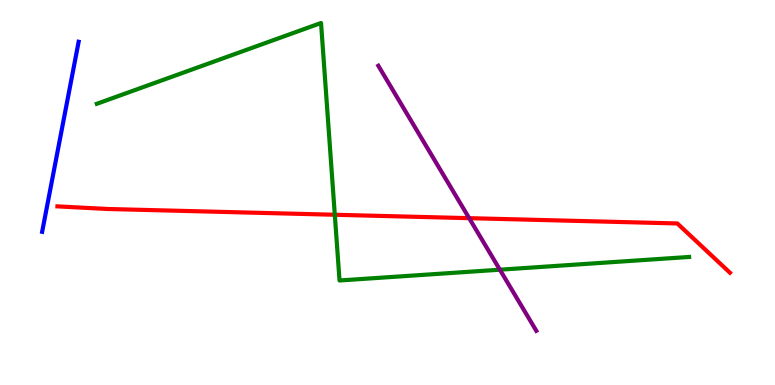[{'lines': ['blue', 'red'], 'intersections': []}, {'lines': ['green', 'red'], 'intersections': [{'x': 4.32, 'y': 4.42}]}, {'lines': ['purple', 'red'], 'intersections': [{'x': 6.05, 'y': 4.33}]}, {'lines': ['blue', 'green'], 'intersections': []}, {'lines': ['blue', 'purple'], 'intersections': []}, {'lines': ['green', 'purple'], 'intersections': [{'x': 6.45, 'y': 2.99}]}]